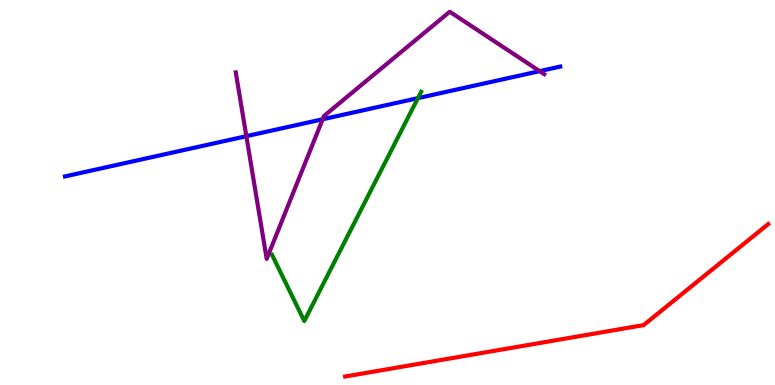[{'lines': ['blue', 'red'], 'intersections': []}, {'lines': ['green', 'red'], 'intersections': []}, {'lines': ['purple', 'red'], 'intersections': []}, {'lines': ['blue', 'green'], 'intersections': [{'x': 5.39, 'y': 7.45}]}, {'lines': ['blue', 'purple'], 'intersections': [{'x': 3.18, 'y': 6.46}, {'x': 4.16, 'y': 6.9}, {'x': 6.96, 'y': 8.15}]}, {'lines': ['green', 'purple'], 'intersections': []}]